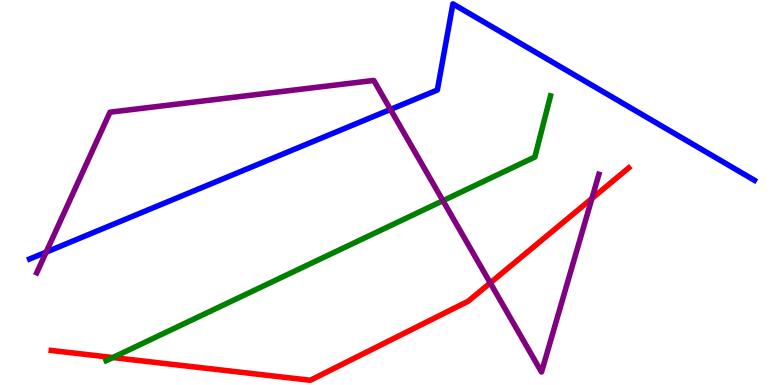[{'lines': ['blue', 'red'], 'intersections': []}, {'lines': ['green', 'red'], 'intersections': [{'x': 1.46, 'y': 0.713}]}, {'lines': ['purple', 'red'], 'intersections': [{'x': 6.33, 'y': 2.65}, {'x': 7.64, 'y': 4.84}]}, {'lines': ['blue', 'green'], 'intersections': []}, {'lines': ['blue', 'purple'], 'intersections': [{'x': 0.596, 'y': 3.45}, {'x': 5.04, 'y': 7.16}]}, {'lines': ['green', 'purple'], 'intersections': [{'x': 5.72, 'y': 4.79}]}]